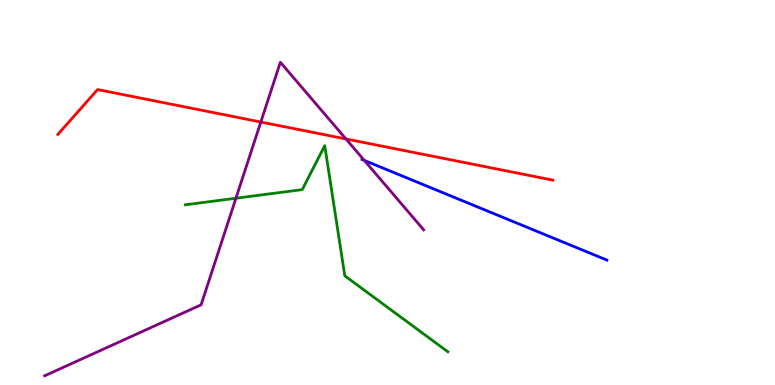[{'lines': ['blue', 'red'], 'intersections': []}, {'lines': ['green', 'red'], 'intersections': []}, {'lines': ['purple', 'red'], 'intersections': [{'x': 3.37, 'y': 6.83}, {'x': 4.46, 'y': 6.39}]}, {'lines': ['blue', 'green'], 'intersections': []}, {'lines': ['blue', 'purple'], 'intersections': [{'x': 4.7, 'y': 5.83}]}, {'lines': ['green', 'purple'], 'intersections': [{'x': 3.04, 'y': 4.85}]}]